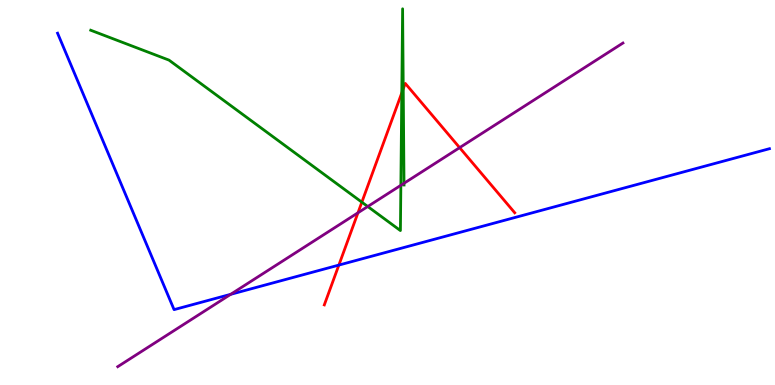[{'lines': ['blue', 'red'], 'intersections': [{'x': 4.37, 'y': 3.11}]}, {'lines': ['green', 'red'], 'intersections': [{'x': 4.67, 'y': 4.75}, {'x': 5.18, 'y': 7.59}, {'x': 5.2, 'y': 7.69}]}, {'lines': ['purple', 'red'], 'intersections': [{'x': 4.62, 'y': 4.47}, {'x': 5.93, 'y': 6.16}]}, {'lines': ['blue', 'green'], 'intersections': []}, {'lines': ['blue', 'purple'], 'intersections': [{'x': 2.98, 'y': 2.36}]}, {'lines': ['green', 'purple'], 'intersections': [{'x': 4.75, 'y': 4.64}, {'x': 5.17, 'y': 5.19}, {'x': 5.21, 'y': 5.24}]}]